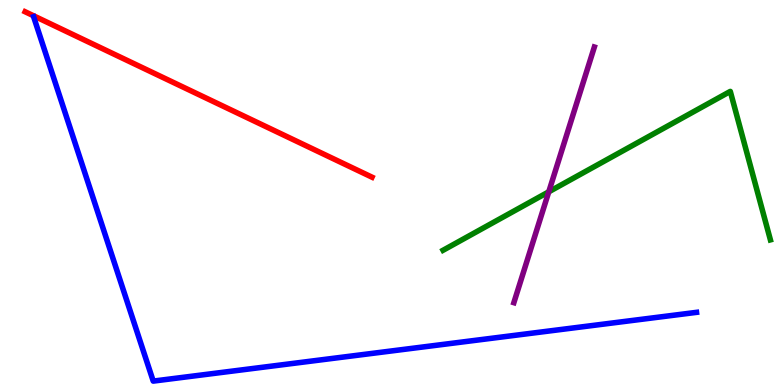[{'lines': ['blue', 'red'], 'intersections': []}, {'lines': ['green', 'red'], 'intersections': []}, {'lines': ['purple', 'red'], 'intersections': []}, {'lines': ['blue', 'green'], 'intersections': []}, {'lines': ['blue', 'purple'], 'intersections': []}, {'lines': ['green', 'purple'], 'intersections': [{'x': 7.08, 'y': 5.02}]}]